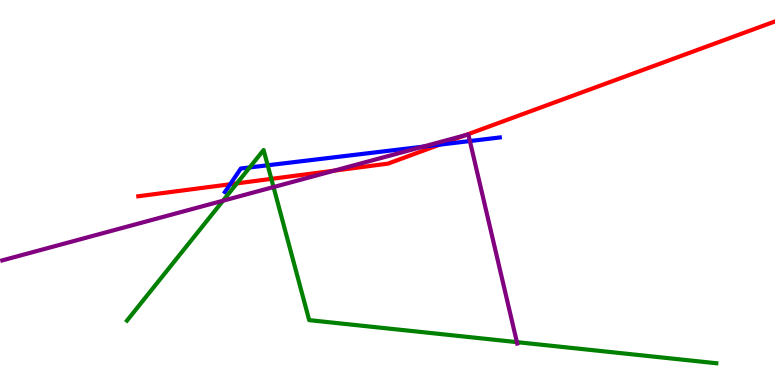[{'lines': ['blue', 'red'], 'intersections': [{'x': 2.97, 'y': 5.21}, {'x': 5.67, 'y': 6.24}]}, {'lines': ['green', 'red'], 'intersections': [{'x': 3.06, 'y': 5.24}, {'x': 3.5, 'y': 5.35}]}, {'lines': ['purple', 'red'], 'intersections': [{'x': 4.31, 'y': 5.57}, {'x': 6.0, 'y': 6.49}]}, {'lines': ['blue', 'green'], 'intersections': [{'x': 3.22, 'y': 5.65}, {'x': 3.45, 'y': 5.71}]}, {'lines': ['blue', 'purple'], 'intersections': [{'x': 5.46, 'y': 6.19}, {'x': 6.06, 'y': 6.34}]}, {'lines': ['green', 'purple'], 'intersections': [{'x': 2.88, 'y': 4.79}, {'x': 3.53, 'y': 5.14}, {'x': 6.67, 'y': 1.11}]}]